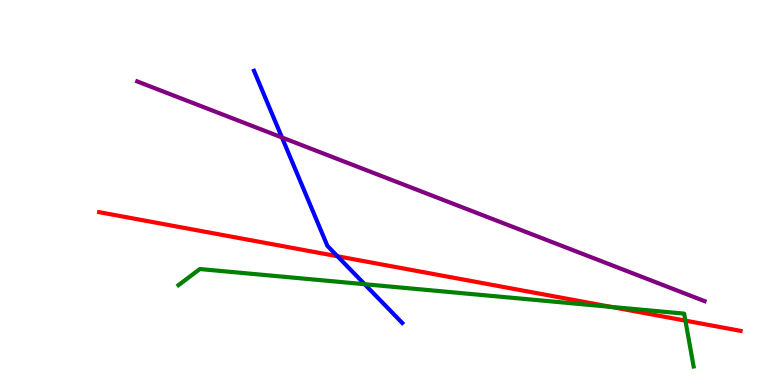[{'lines': ['blue', 'red'], 'intersections': [{'x': 4.35, 'y': 3.34}]}, {'lines': ['green', 'red'], 'intersections': [{'x': 7.89, 'y': 2.03}, {'x': 8.84, 'y': 1.67}]}, {'lines': ['purple', 'red'], 'intersections': []}, {'lines': ['blue', 'green'], 'intersections': [{'x': 4.71, 'y': 2.62}]}, {'lines': ['blue', 'purple'], 'intersections': [{'x': 3.64, 'y': 6.43}]}, {'lines': ['green', 'purple'], 'intersections': []}]